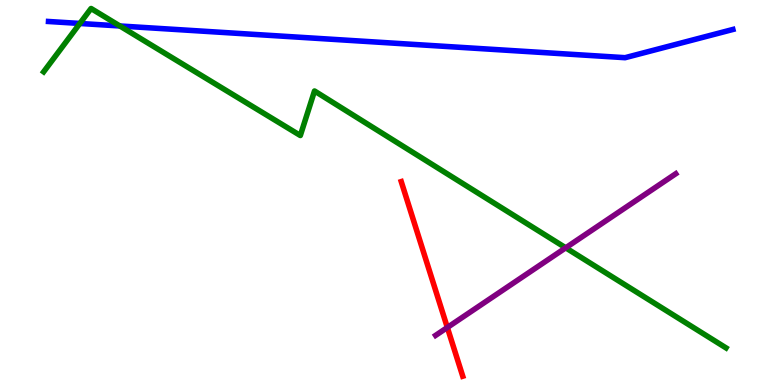[{'lines': ['blue', 'red'], 'intersections': []}, {'lines': ['green', 'red'], 'intersections': []}, {'lines': ['purple', 'red'], 'intersections': [{'x': 5.77, 'y': 1.49}]}, {'lines': ['blue', 'green'], 'intersections': [{'x': 1.03, 'y': 9.39}, {'x': 1.55, 'y': 9.33}]}, {'lines': ['blue', 'purple'], 'intersections': []}, {'lines': ['green', 'purple'], 'intersections': [{'x': 7.3, 'y': 3.56}]}]